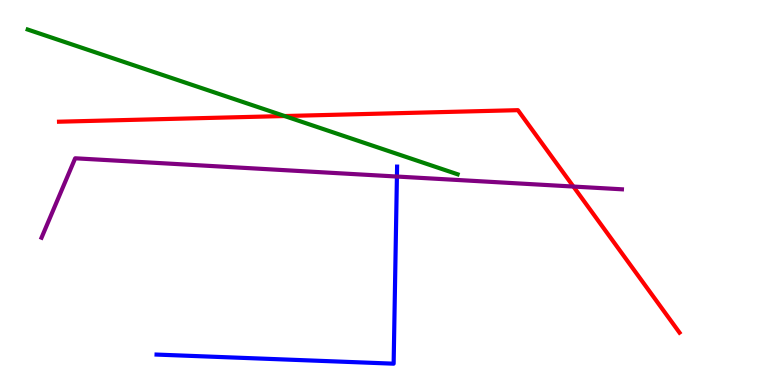[{'lines': ['blue', 'red'], 'intersections': []}, {'lines': ['green', 'red'], 'intersections': [{'x': 3.67, 'y': 6.99}]}, {'lines': ['purple', 'red'], 'intersections': [{'x': 7.4, 'y': 5.15}]}, {'lines': ['blue', 'green'], 'intersections': []}, {'lines': ['blue', 'purple'], 'intersections': [{'x': 5.12, 'y': 5.41}]}, {'lines': ['green', 'purple'], 'intersections': []}]